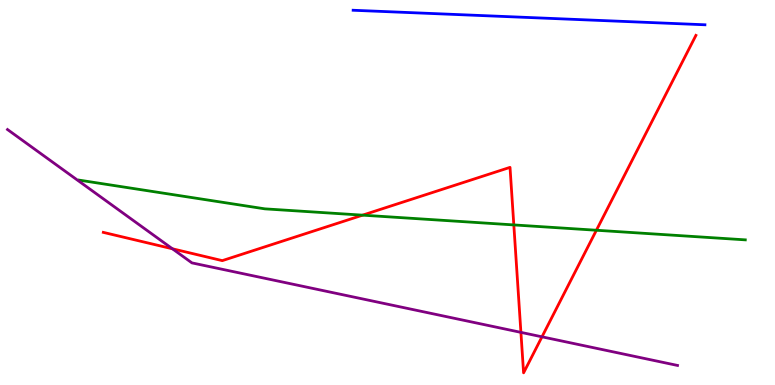[{'lines': ['blue', 'red'], 'intersections': []}, {'lines': ['green', 'red'], 'intersections': [{'x': 4.68, 'y': 4.41}, {'x': 6.63, 'y': 4.16}, {'x': 7.7, 'y': 4.02}]}, {'lines': ['purple', 'red'], 'intersections': [{'x': 2.22, 'y': 3.54}, {'x': 6.72, 'y': 1.37}, {'x': 6.99, 'y': 1.25}]}, {'lines': ['blue', 'green'], 'intersections': []}, {'lines': ['blue', 'purple'], 'intersections': []}, {'lines': ['green', 'purple'], 'intersections': []}]